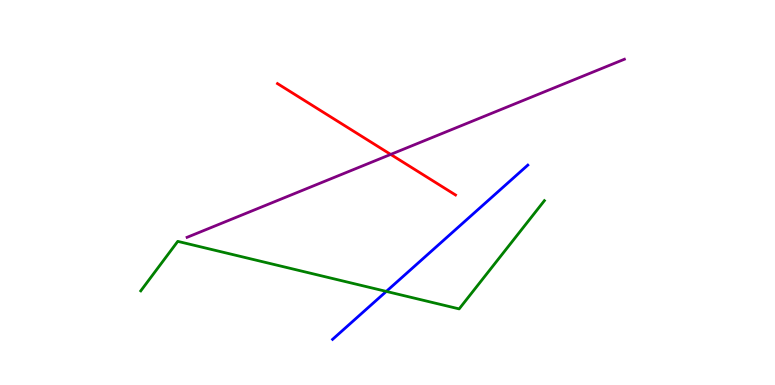[{'lines': ['blue', 'red'], 'intersections': []}, {'lines': ['green', 'red'], 'intersections': []}, {'lines': ['purple', 'red'], 'intersections': [{'x': 5.04, 'y': 5.99}]}, {'lines': ['blue', 'green'], 'intersections': [{'x': 4.98, 'y': 2.43}]}, {'lines': ['blue', 'purple'], 'intersections': []}, {'lines': ['green', 'purple'], 'intersections': []}]